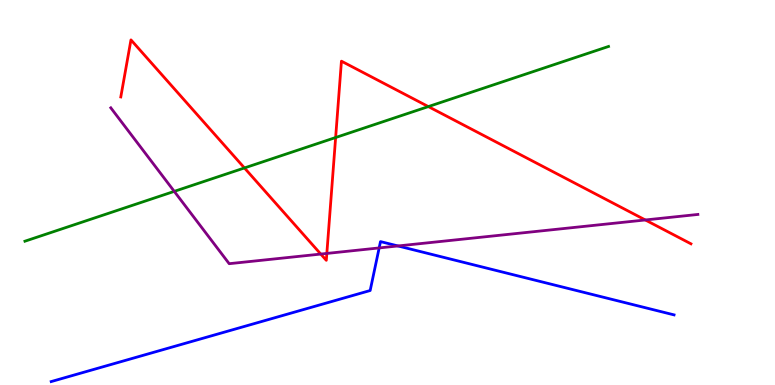[{'lines': ['blue', 'red'], 'intersections': []}, {'lines': ['green', 'red'], 'intersections': [{'x': 3.15, 'y': 5.64}, {'x': 4.33, 'y': 6.43}, {'x': 5.53, 'y': 7.23}]}, {'lines': ['purple', 'red'], 'intersections': [{'x': 4.14, 'y': 3.4}, {'x': 4.22, 'y': 3.42}, {'x': 8.33, 'y': 4.29}]}, {'lines': ['blue', 'green'], 'intersections': []}, {'lines': ['blue', 'purple'], 'intersections': [{'x': 4.89, 'y': 3.56}, {'x': 5.14, 'y': 3.61}]}, {'lines': ['green', 'purple'], 'intersections': [{'x': 2.25, 'y': 5.03}]}]